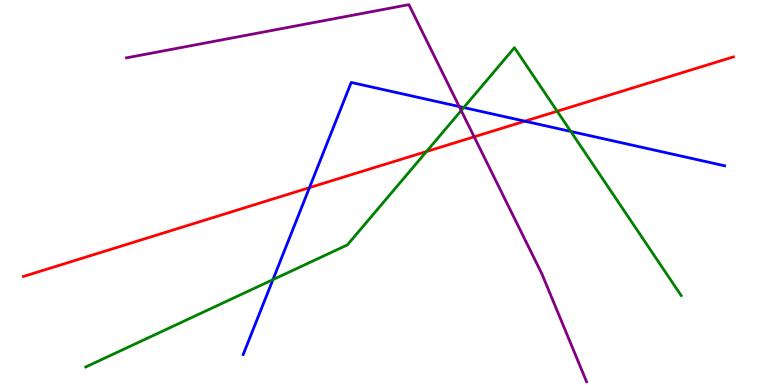[{'lines': ['blue', 'red'], 'intersections': [{'x': 3.99, 'y': 5.13}, {'x': 6.77, 'y': 6.85}]}, {'lines': ['green', 'red'], 'intersections': [{'x': 5.5, 'y': 6.06}, {'x': 7.19, 'y': 7.11}]}, {'lines': ['purple', 'red'], 'intersections': [{'x': 6.12, 'y': 6.45}]}, {'lines': ['blue', 'green'], 'intersections': [{'x': 3.52, 'y': 2.74}, {'x': 5.98, 'y': 7.21}, {'x': 7.37, 'y': 6.59}]}, {'lines': ['blue', 'purple'], 'intersections': [{'x': 5.93, 'y': 7.23}]}, {'lines': ['green', 'purple'], 'intersections': [{'x': 5.95, 'y': 7.13}]}]